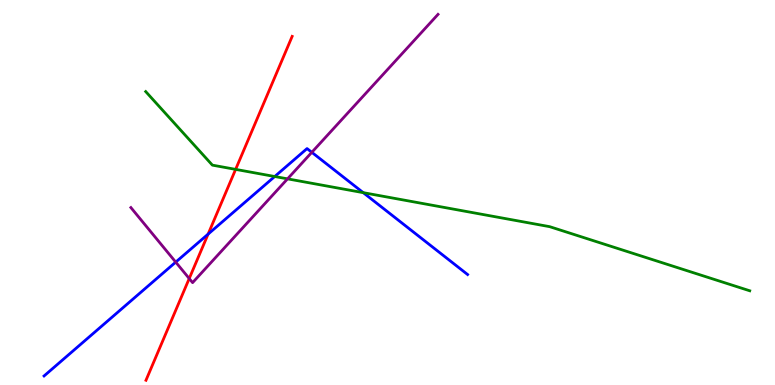[{'lines': ['blue', 'red'], 'intersections': [{'x': 2.69, 'y': 3.92}]}, {'lines': ['green', 'red'], 'intersections': [{'x': 3.04, 'y': 5.6}]}, {'lines': ['purple', 'red'], 'intersections': [{'x': 2.44, 'y': 2.77}]}, {'lines': ['blue', 'green'], 'intersections': [{'x': 3.54, 'y': 5.42}, {'x': 4.69, 'y': 5.0}]}, {'lines': ['blue', 'purple'], 'intersections': [{'x': 2.27, 'y': 3.19}, {'x': 4.02, 'y': 6.04}]}, {'lines': ['green', 'purple'], 'intersections': [{'x': 3.71, 'y': 5.35}]}]